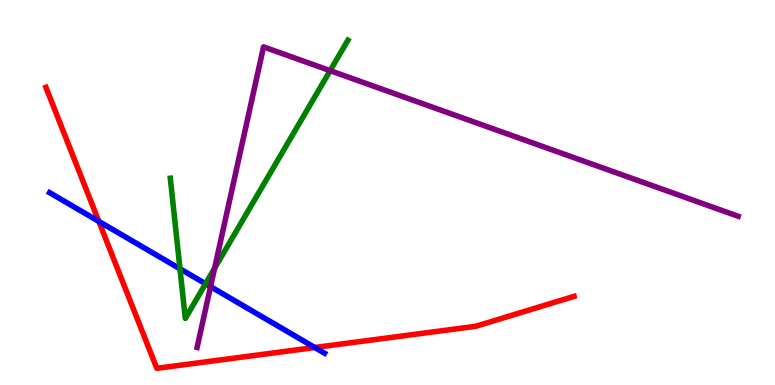[{'lines': ['blue', 'red'], 'intersections': [{'x': 1.28, 'y': 4.25}, {'x': 4.06, 'y': 0.974}]}, {'lines': ['green', 'red'], 'intersections': []}, {'lines': ['purple', 'red'], 'intersections': []}, {'lines': ['blue', 'green'], 'intersections': [{'x': 2.32, 'y': 3.02}, {'x': 2.65, 'y': 2.63}]}, {'lines': ['blue', 'purple'], 'intersections': [{'x': 2.72, 'y': 2.56}]}, {'lines': ['green', 'purple'], 'intersections': [{'x': 2.77, 'y': 3.03}, {'x': 4.26, 'y': 8.16}]}]